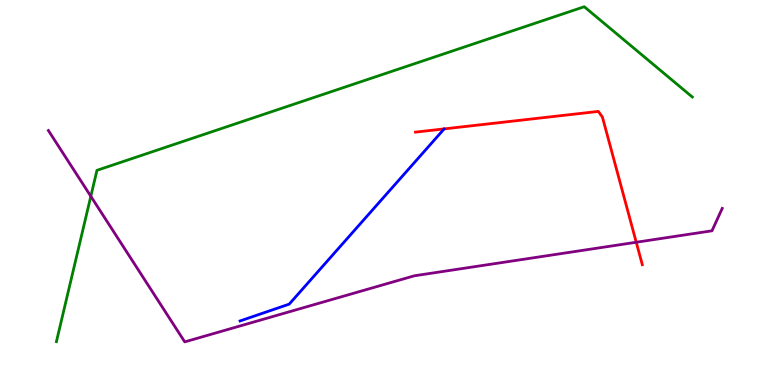[{'lines': ['blue', 'red'], 'intersections': []}, {'lines': ['green', 'red'], 'intersections': []}, {'lines': ['purple', 'red'], 'intersections': [{'x': 8.21, 'y': 3.71}]}, {'lines': ['blue', 'green'], 'intersections': []}, {'lines': ['blue', 'purple'], 'intersections': []}, {'lines': ['green', 'purple'], 'intersections': [{'x': 1.17, 'y': 4.9}]}]